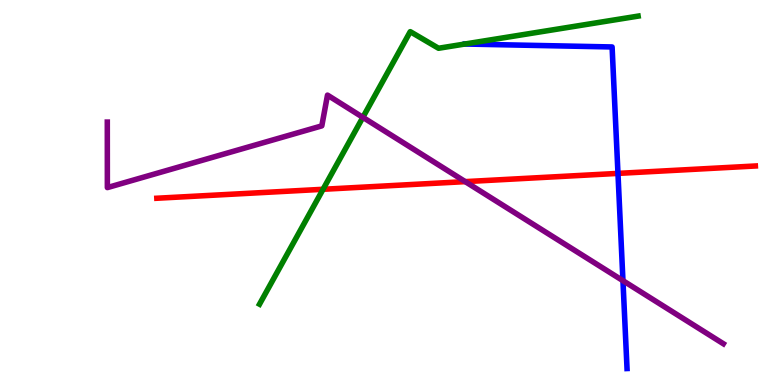[{'lines': ['blue', 'red'], 'intersections': [{'x': 7.97, 'y': 5.5}]}, {'lines': ['green', 'red'], 'intersections': [{'x': 4.17, 'y': 5.08}]}, {'lines': ['purple', 'red'], 'intersections': [{'x': 6.0, 'y': 5.28}]}, {'lines': ['blue', 'green'], 'intersections': []}, {'lines': ['blue', 'purple'], 'intersections': [{'x': 8.04, 'y': 2.71}]}, {'lines': ['green', 'purple'], 'intersections': [{'x': 4.68, 'y': 6.95}]}]